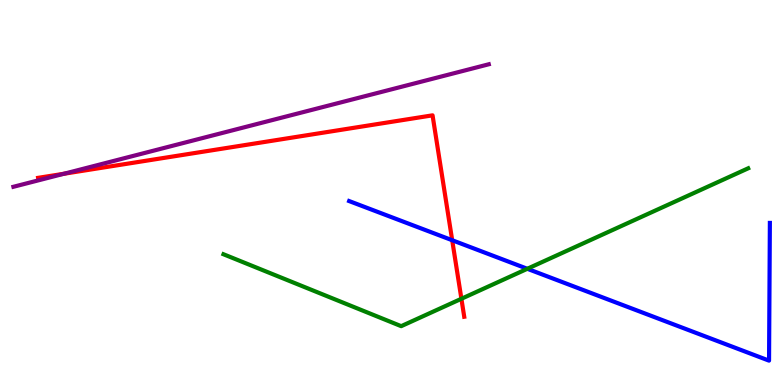[{'lines': ['blue', 'red'], 'intersections': [{'x': 5.83, 'y': 3.76}]}, {'lines': ['green', 'red'], 'intersections': [{'x': 5.95, 'y': 2.24}]}, {'lines': ['purple', 'red'], 'intersections': [{'x': 0.826, 'y': 5.49}]}, {'lines': ['blue', 'green'], 'intersections': [{'x': 6.8, 'y': 3.02}]}, {'lines': ['blue', 'purple'], 'intersections': []}, {'lines': ['green', 'purple'], 'intersections': []}]